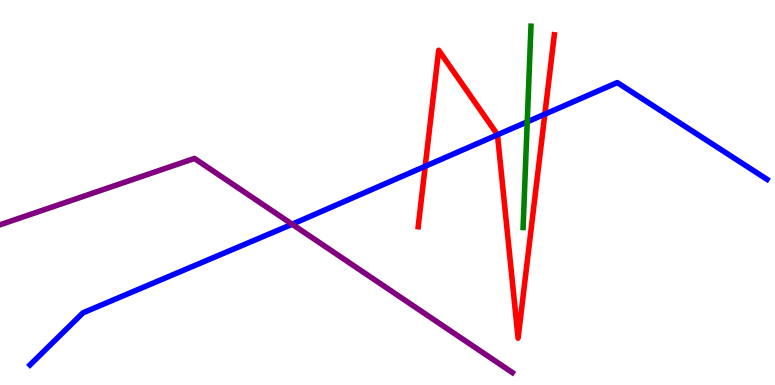[{'lines': ['blue', 'red'], 'intersections': [{'x': 5.49, 'y': 5.68}, {'x': 6.42, 'y': 6.5}, {'x': 7.03, 'y': 7.03}]}, {'lines': ['green', 'red'], 'intersections': []}, {'lines': ['purple', 'red'], 'intersections': []}, {'lines': ['blue', 'green'], 'intersections': [{'x': 6.8, 'y': 6.84}]}, {'lines': ['blue', 'purple'], 'intersections': [{'x': 3.77, 'y': 4.18}]}, {'lines': ['green', 'purple'], 'intersections': []}]